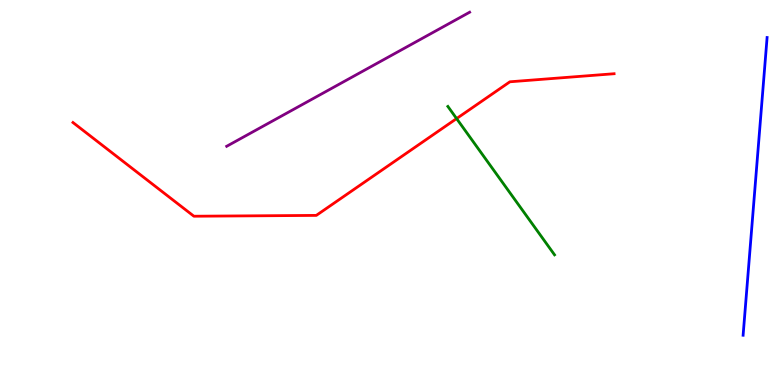[{'lines': ['blue', 'red'], 'intersections': []}, {'lines': ['green', 'red'], 'intersections': [{'x': 5.89, 'y': 6.92}]}, {'lines': ['purple', 'red'], 'intersections': []}, {'lines': ['blue', 'green'], 'intersections': []}, {'lines': ['blue', 'purple'], 'intersections': []}, {'lines': ['green', 'purple'], 'intersections': []}]